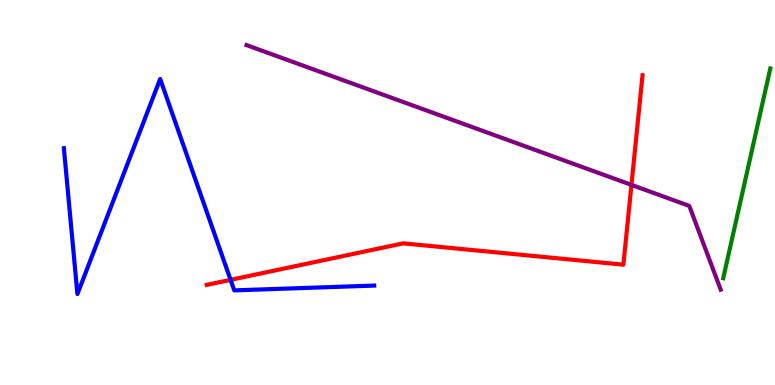[{'lines': ['blue', 'red'], 'intersections': [{'x': 2.98, 'y': 2.73}]}, {'lines': ['green', 'red'], 'intersections': []}, {'lines': ['purple', 'red'], 'intersections': [{'x': 8.15, 'y': 5.2}]}, {'lines': ['blue', 'green'], 'intersections': []}, {'lines': ['blue', 'purple'], 'intersections': []}, {'lines': ['green', 'purple'], 'intersections': []}]